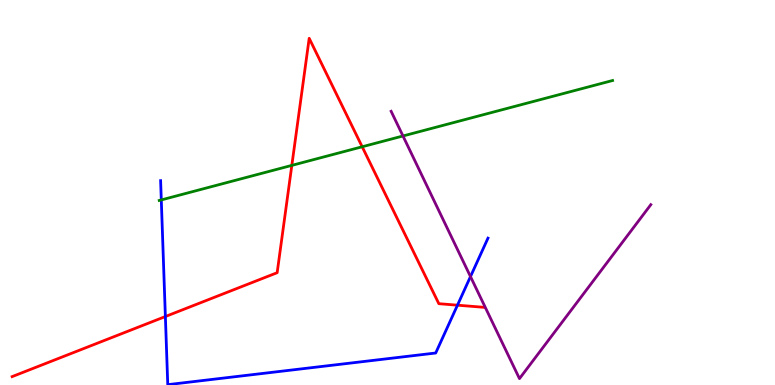[{'lines': ['blue', 'red'], 'intersections': [{'x': 2.13, 'y': 1.78}, {'x': 5.9, 'y': 2.07}]}, {'lines': ['green', 'red'], 'intersections': [{'x': 3.77, 'y': 5.7}, {'x': 4.67, 'y': 6.19}]}, {'lines': ['purple', 'red'], 'intersections': []}, {'lines': ['blue', 'green'], 'intersections': [{'x': 2.08, 'y': 4.81}]}, {'lines': ['blue', 'purple'], 'intersections': [{'x': 6.07, 'y': 2.82}]}, {'lines': ['green', 'purple'], 'intersections': [{'x': 5.2, 'y': 6.47}]}]